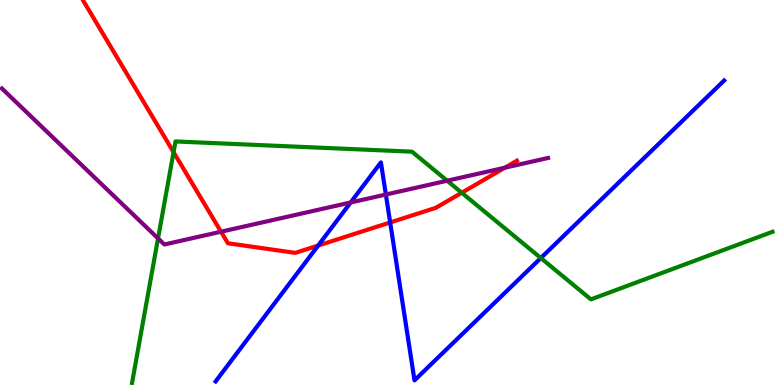[{'lines': ['blue', 'red'], 'intersections': [{'x': 4.11, 'y': 3.62}, {'x': 5.03, 'y': 4.22}]}, {'lines': ['green', 'red'], 'intersections': [{'x': 2.24, 'y': 6.05}, {'x': 5.96, 'y': 4.99}]}, {'lines': ['purple', 'red'], 'intersections': [{'x': 2.85, 'y': 3.98}, {'x': 6.51, 'y': 5.64}]}, {'lines': ['blue', 'green'], 'intersections': [{'x': 6.98, 'y': 3.3}]}, {'lines': ['blue', 'purple'], 'intersections': [{'x': 4.52, 'y': 4.74}, {'x': 4.98, 'y': 4.95}]}, {'lines': ['green', 'purple'], 'intersections': [{'x': 2.04, 'y': 3.81}, {'x': 5.77, 'y': 5.31}]}]